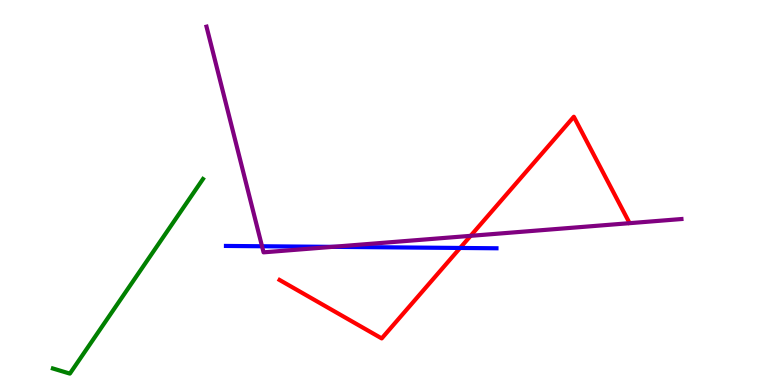[{'lines': ['blue', 'red'], 'intersections': [{'x': 5.94, 'y': 3.56}]}, {'lines': ['green', 'red'], 'intersections': []}, {'lines': ['purple', 'red'], 'intersections': [{'x': 6.07, 'y': 3.87}]}, {'lines': ['blue', 'green'], 'intersections': []}, {'lines': ['blue', 'purple'], 'intersections': [{'x': 3.38, 'y': 3.6}, {'x': 4.29, 'y': 3.59}]}, {'lines': ['green', 'purple'], 'intersections': []}]